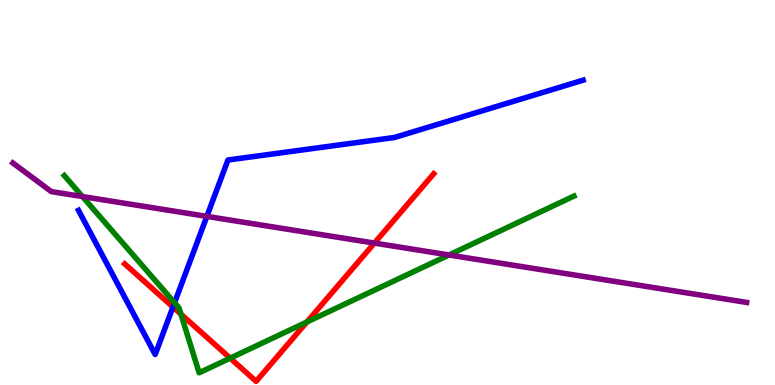[{'lines': ['blue', 'red'], 'intersections': [{'x': 2.23, 'y': 2.03}]}, {'lines': ['green', 'red'], 'intersections': [{'x': 2.33, 'y': 1.84}, {'x': 2.97, 'y': 0.697}, {'x': 3.96, 'y': 1.64}]}, {'lines': ['purple', 'red'], 'intersections': [{'x': 4.83, 'y': 3.69}]}, {'lines': ['blue', 'green'], 'intersections': [{'x': 2.25, 'y': 2.14}]}, {'lines': ['blue', 'purple'], 'intersections': [{'x': 2.67, 'y': 4.38}]}, {'lines': ['green', 'purple'], 'intersections': [{'x': 1.06, 'y': 4.89}, {'x': 5.79, 'y': 3.38}]}]